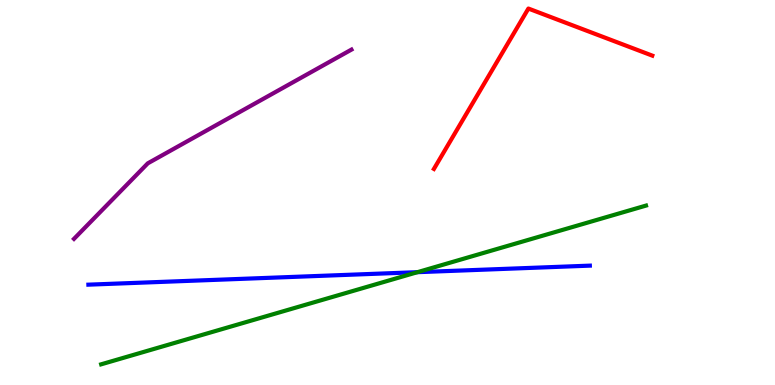[{'lines': ['blue', 'red'], 'intersections': []}, {'lines': ['green', 'red'], 'intersections': []}, {'lines': ['purple', 'red'], 'intersections': []}, {'lines': ['blue', 'green'], 'intersections': [{'x': 5.39, 'y': 2.93}]}, {'lines': ['blue', 'purple'], 'intersections': []}, {'lines': ['green', 'purple'], 'intersections': []}]